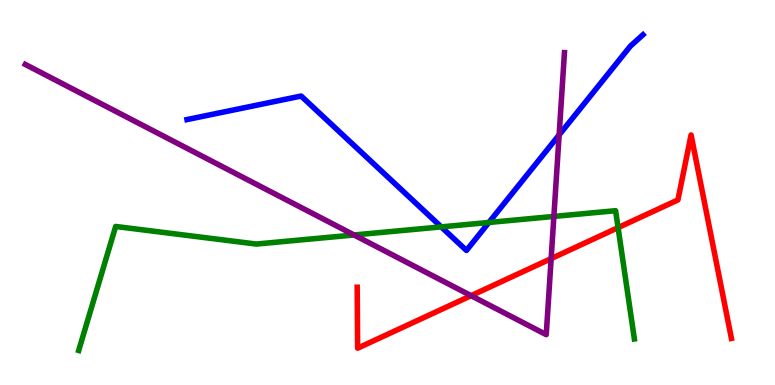[{'lines': ['blue', 'red'], 'intersections': []}, {'lines': ['green', 'red'], 'intersections': [{'x': 7.98, 'y': 4.09}]}, {'lines': ['purple', 'red'], 'intersections': [{'x': 6.08, 'y': 2.32}, {'x': 7.11, 'y': 3.28}]}, {'lines': ['blue', 'green'], 'intersections': [{'x': 5.69, 'y': 4.11}, {'x': 6.31, 'y': 4.22}]}, {'lines': ['blue', 'purple'], 'intersections': [{'x': 7.21, 'y': 6.5}]}, {'lines': ['green', 'purple'], 'intersections': [{'x': 4.57, 'y': 3.9}, {'x': 7.15, 'y': 4.38}]}]